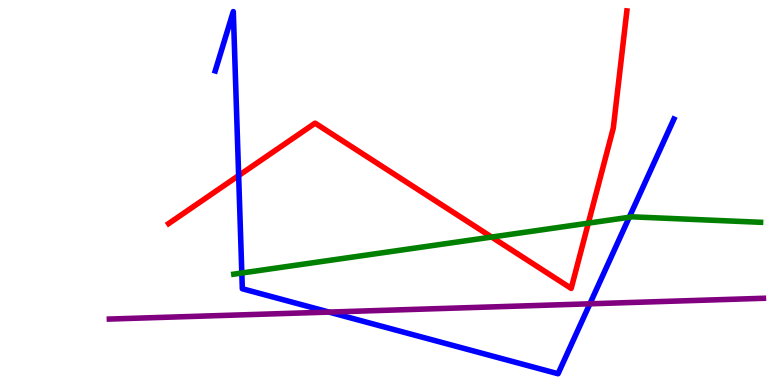[{'lines': ['blue', 'red'], 'intersections': [{'x': 3.08, 'y': 5.44}]}, {'lines': ['green', 'red'], 'intersections': [{'x': 6.34, 'y': 3.84}, {'x': 7.59, 'y': 4.2}]}, {'lines': ['purple', 'red'], 'intersections': []}, {'lines': ['blue', 'green'], 'intersections': [{'x': 3.12, 'y': 2.91}, {'x': 8.12, 'y': 4.36}]}, {'lines': ['blue', 'purple'], 'intersections': [{'x': 4.25, 'y': 1.89}, {'x': 7.61, 'y': 2.11}]}, {'lines': ['green', 'purple'], 'intersections': []}]